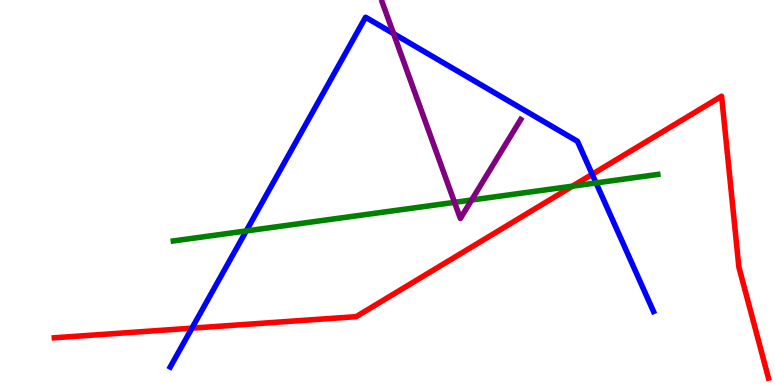[{'lines': ['blue', 'red'], 'intersections': [{'x': 2.48, 'y': 1.48}, {'x': 7.64, 'y': 5.47}]}, {'lines': ['green', 'red'], 'intersections': [{'x': 7.39, 'y': 5.16}]}, {'lines': ['purple', 'red'], 'intersections': []}, {'lines': ['blue', 'green'], 'intersections': [{'x': 3.18, 'y': 4.0}, {'x': 7.69, 'y': 5.25}]}, {'lines': ['blue', 'purple'], 'intersections': [{'x': 5.08, 'y': 9.13}]}, {'lines': ['green', 'purple'], 'intersections': [{'x': 5.87, 'y': 4.74}, {'x': 6.09, 'y': 4.8}]}]